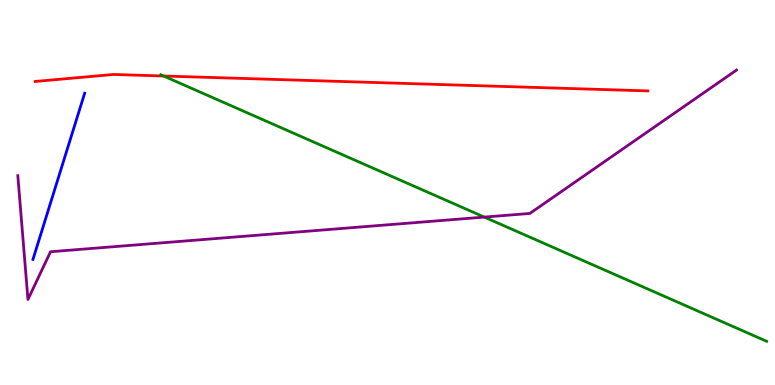[{'lines': ['blue', 'red'], 'intersections': []}, {'lines': ['green', 'red'], 'intersections': [{'x': 2.11, 'y': 8.03}]}, {'lines': ['purple', 'red'], 'intersections': []}, {'lines': ['blue', 'green'], 'intersections': []}, {'lines': ['blue', 'purple'], 'intersections': []}, {'lines': ['green', 'purple'], 'intersections': [{'x': 6.25, 'y': 4.36}]}]